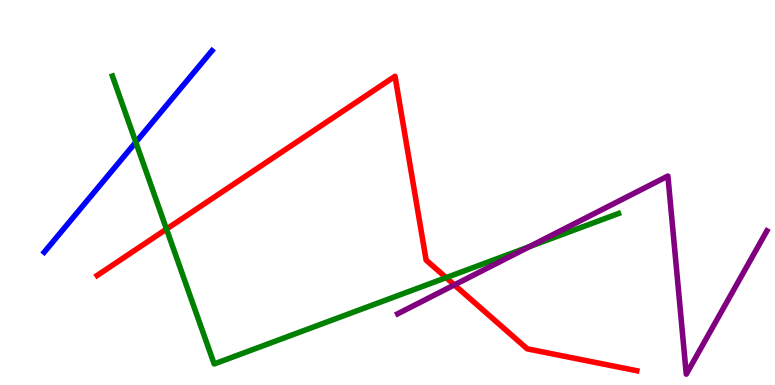[{'lines': ['blue', 'red'], 'intersections': []}, {'lines': ['green', 'red'], 'intersections': [{'x': 2.15, 'y': 4.05}, {'x': 5.76, 'y': 2.79}]}, {'lines': ['purple', 'red'], 'intersections': [{'x': 5.86, 'y': 2.6}]}, {'lines': ['blue', 'green'], 'intersections': [{'x': 1.75, 'y': 6.31}]}, {'lines': ['blue', 'purple'], 'intersections': []}, {'lines': ['green', 'purple'], 'intersections': [{'x': 6.83, 'y': 3.59}]}]